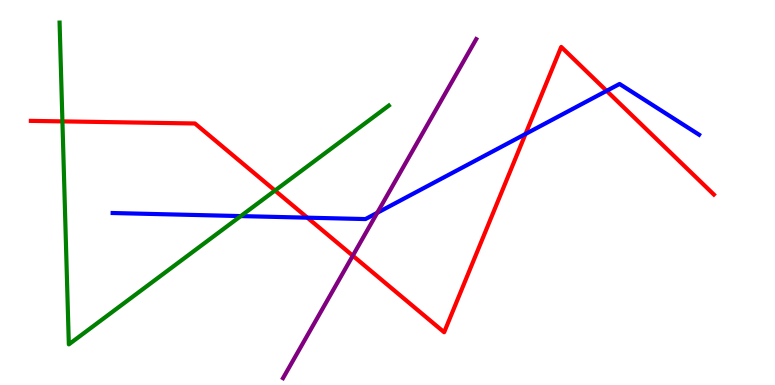[{'lines': ['blue', 'red'], 'intersections': [{'x': 3.97, 'y': 4.35}, {'x': 6.78, 'y': 6.52}, {'x': 7.83, 'y': 7.64}]}, {'lines': ['green', 'red'], 'intersections': [{'x': 0.805, 'y': 6.85}, {'x': 3.55, 'y': 5.05}]}, {'lines': ['purple', 'red'], 'intersections': [{'x': 4.55, 'y': 3.36}]}, {'lines': ['blue', 'green'], 'intersections': [{'x': 3.11, 'y': 4.39}]}, {'lines': ['blue', 'purple'], 'intersections': [{'x': 4.87, 'y': 4.47}]}, {'lines': ['green', 'purple'], 'intersections': []}]